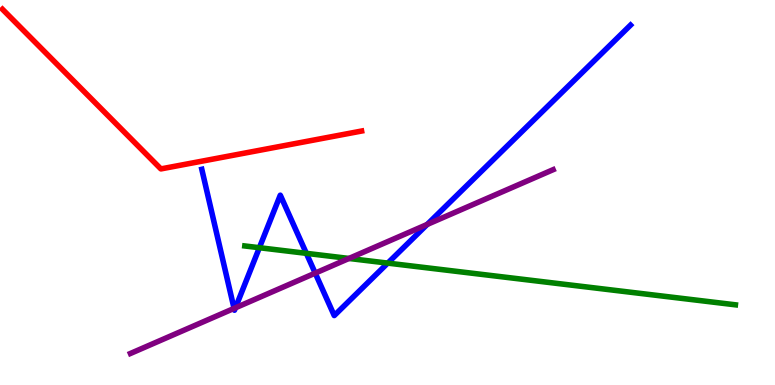[{'lines': ['blue', 'red'], 'intersections': []}, {'lines': ['green', 'red'], 'intersections': []}, {'lines': ['purple', 'red'], 'intersections': []}, {'lines': ['blue', 'green'], 'intersections': [{'x': 3.35, 'y': 3.57}, {'x': 3.95, 'y': 3.42}, {'x': 5.0, 'y': 3.17}]}, {'lines': ['blue', 'purple'], 'intersections': [{'x': 3.02, 'y': 1.99}, {'x': 3.04, 'y': 2.0}, {'x': 4.07, 'y': 2.91}, {'x': 5.51, 'y': 4.17}]}, {'lines': ['green', 'purple'], 'intersections': [{'x': 4.5, 'y': 3.29}]}]